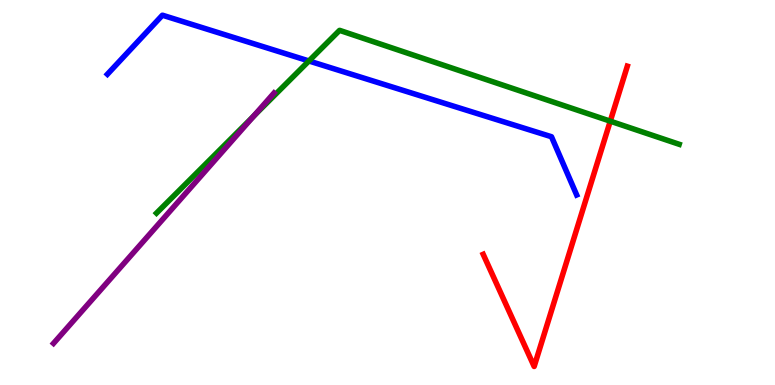[{'lines': ['blue', 'red'], 'intersections': []}, {'lines': ['green', 'red'], 'intersections': [{'x': 7.87, 'y': 6.85}]}, {'lines': ['purple', 'red'], 'intersections': []}, {'lines': ['blue', 'green'], 'intersections': [{'x': 3.99, 'y': 8.42}]}, {'lines': ['blue', 'purple'], 'intersections': []}, {'lines': ['green', 'purple'], 'intersections': [{'x': 3.27, 'y': 6.98}]}]